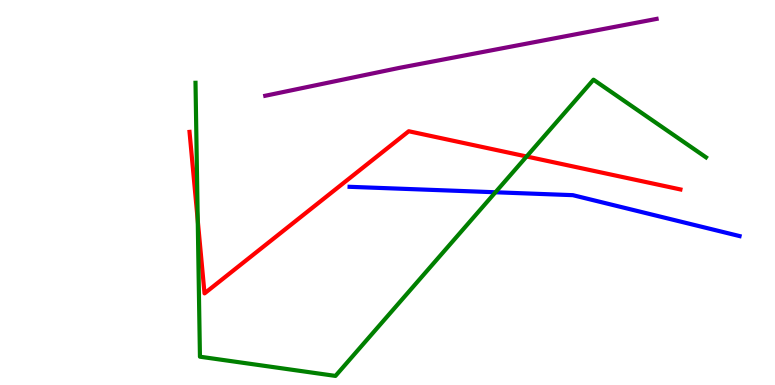[{'lines': ['blue', 'red'], 'intersections': []}, {'lines': ['green', 'red'], 'intersections': [{'x': 2.55, 'y': 4.28}, {'x': 6.79, 'y': 5.94}]}, {'lines': ['purple', 'red'], 'intersections': []}, {'lines': ['blue', 'green'], 'intersections': [{'x': 6.39, 'y': 5.01}]}, {'lines': ['blue', 'purple'], 'intersections': []}, {'lines': ['green', 'purple'], 'intersections': []}]